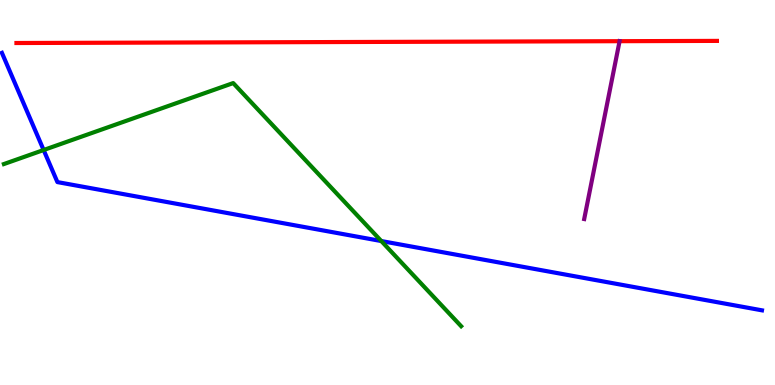[{'lines': ['blue', 'red'], 'intersections': []}, {'lines': ['green', 'red'], 'intersections': []}, {'lines': ['purple', 'red'], 'intersections': [{'x': 7.99, 'y': 8.93}]}, {'lines': ['blue', 'green'], 'intersections': [{'x': 0.563, 'y': 6.1}, {'x': 4.92, 'y': 3.74}]}, {'lines': ['blue', 'purple'], 'intersections': []}, {'lines': ['green', 'purple'], 'intersections': []}]